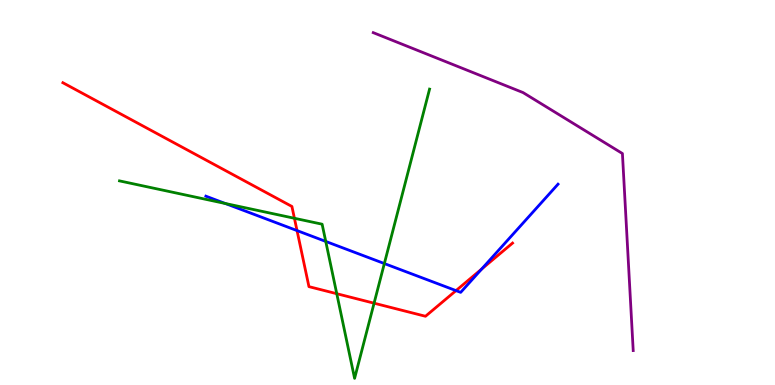[{'lines': ['blue', 'red'], 'intersections': [{'x': 3.83, 'y': 4.01}, {'x': 5.88, 'y': 2.45}, {'x': 6.21, 'y': 3.01}]}, {'lines': ['green', 'red'], 'intersections': [{'x': 3.8, 'y': 4.33}, {'x': 4.35, 'y': 2.37}, {'x': 4.83, 'y': 2.12}]}, {'lines': ['purple', 'red'], 'intersections': []}, {'lines': ['blue', 'green'], 'intersections': [{'x': 2.91, 'y': 4.71}, {'x': 4.2, 'y': 3.73}, {'x': 4.96, 'y': 3.15}]}, {'lines': ['blue', 'purple'], 'intersections': []}, {'lines': ['green', 'purple'], 'intersections': []}]